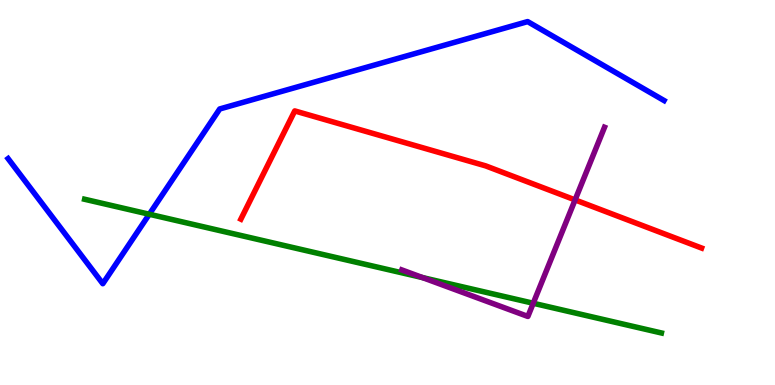[{'lines': ['blue', 'red'], 'intersections': []}, {'lines': ['green', 'red'], 'intersections': []}, {'lines': ['purple', 'red'], 'intersections': [{'x': 7.42, 'y': 4.81}]}, {'lines': ['blue', 'green'], 'intersections': [{'x': 1.93, 'y': 4.44}]}, {'lines': ['blue', 'purple'], 'intersections': []}, {'lines': ['green', 'purple'], 'intersections': [{'x': 5.45, 'y': 2.79}, {'x': 6.88, 'y': 2.12}]}]